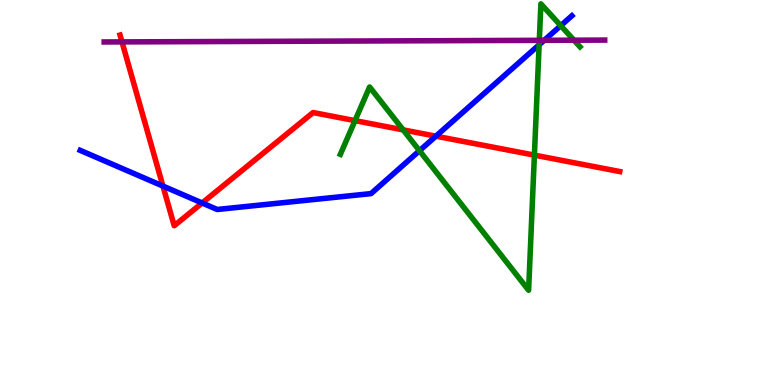[{'lines': ['blue', 'red'], 'intersections': [{'x': 2.1, 'y': 5.17}, {'x': 2.61, 'y': 4.73}, {'x': 5.62, 'y': 6.46}]}, {'lines': ['green', 'red'], 'intersections': [{'x': 4.58, 'y': 6.87}, {'x': 5.2, 'y': 6.63}, {'x': 6.9, 'y': 5.97}]}, {'lines': ['purple', 'red'], 'intersections': [{'x': 1.57, 'y': 8.91}]}, {'lines': ['blue', 'green'], 'intersections': [{'x': 5.41, 'y': 6.09}, {'x': 6.96, 'y': 8.84}, {'x': 7.24, 'y': 9.33}]}, {'lines': ['blue', 'purple'], 'intersections': [{'x': 7.02, 'y': 8.95}]}, {'lines': ['green', 'purple'], 'intersections': [{'x': 6.96, 'y': 8.95}, {'x': 7.41, 'y': 8.96}]}]